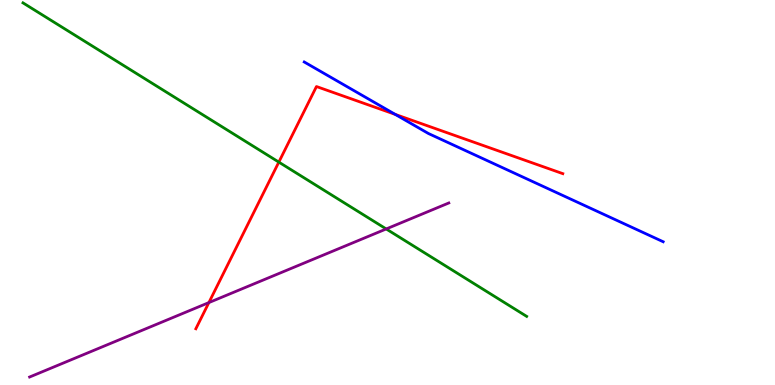[{'lines': ['blue', 'red'], 'intersections': [{'x': 5.1, 'y': 7.03}]}, {'lines': ['green', 'red'], 'intersections': [{'x': 3.6, 'y': 5.79}]}, {'lines': ['purple', 'red'], 'intersections': [{'x': 2.7, 'y': 2.14}]}, {'lines': ['blue', 'green'], 'intersections': []}, {'lines': ['blue', 'purple'], 'intersections': []}, {'lines': ['green', 'purple'], 'intersections': [{'x': 4.98, 'y': 4.05}]}]